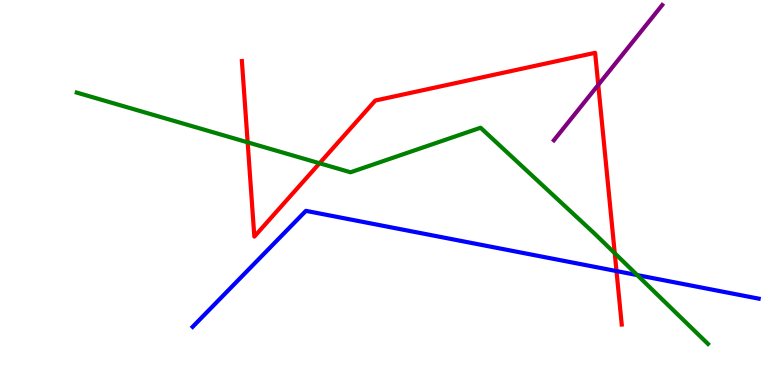[{'lines': ['blue', 'red'], 'intersections': [{'x': 7.95, 'y': 2.96}]}, {'lines': ['green', 'red'], 'intersections': [{'x': 3.2, 'y': 6.3}, {'x': 4.12, 'y': 5.76}, {'x': 7.93, 'y': 3.42}]}, {'lines': ['purple', 'red'], 'intersections': [{'x': 7.72, 'y': 7.8}]}, {'lines': ['blue', 'green'], 'intersections': [{'x': 8.22, 'y': 2.85}]}, {'lines': ['blue', 'purple'], 'intersections': []}, {'lines': ['green', 'purple'], 'intersections': []}]